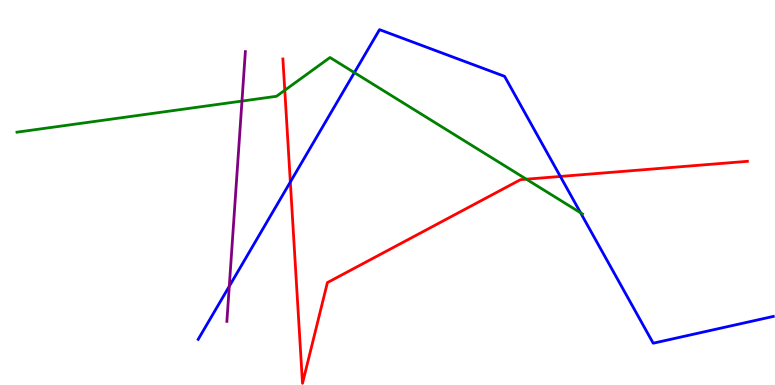[{'lines': ['blue', 'red'], 'intersections': [{'x': 3.75, 'y': 5.27}, {'x': 7.23, 'y': 5.42}]}, {'lines': ['green', 'red'], 'intersections': [{'x': 3.67, 'y': 7.66}, {'x': 6.79, 'y': 5.35}]}, {'lines': ['purple', 'red'], 'intersections': []}, {'lines': ['blue', 'green'], 'intersections': [{'x': 4.57, 'y': 8.11}, {'x': 7.49, 'y': 4.47}]}, {'lines': ['blue', 'purple'], 'intersections': [{'x': 2.96, 'y': 2.56}]}, {'lines': ['green', 'purple'], 'intersections': [{'x': 3.12, 'y': 7.37}]}]